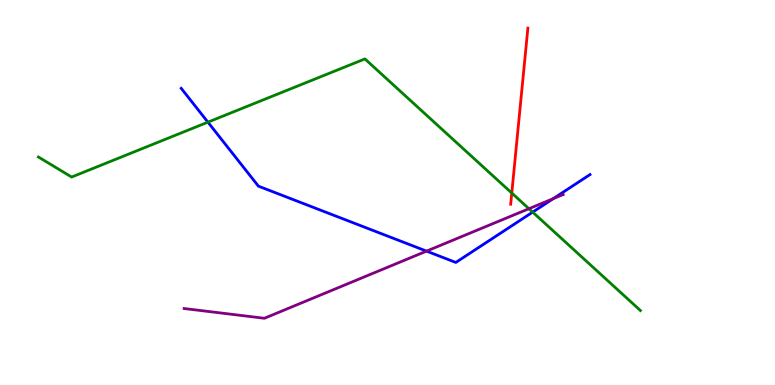[{'lines': ['blue', 'red'], 'intersections': []}, {'lines': ['green', 'red'], 'intersections': [{'x': 6.6, 'y': 4.99}]}, {'lines': ['purple', 'red'], 'intersections': []}, {'lines': ['blue', 'green'], 'intersections': [{'x': 2.68, 'y': 6.83}, {'x': 6.87, 'y': 4.49}]}, {'lines': ['blue', 'purple'], 'intersections': [{'x': 5.5, 'y': 3.48}, {'x': 7.14, 'y': 4.84}]}, {'lines': ['green', 'purple'], 'intersections': [{'x': 6.82, 'y': 4.58}]}]